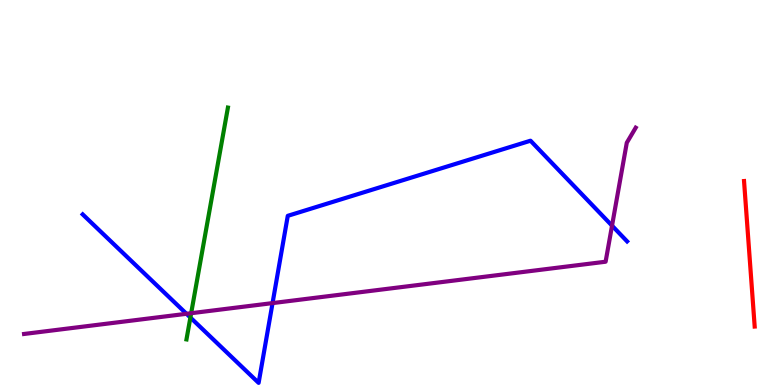[{'lines': ['blue', 'red'], 'intersections': []}, {'lines': ['green', 'red'], 'intersections': []}, {'lines': ['purple', 'red'], 'intersections': []}, {'lines': ['blue', 'green'], 'intersections': [{'x': 2.46, 'y': 1.75}]}, {'lines': ['blue', 'purple'], 'intersections': [{'x': 2.41, 'y': 1.85}, {'x': 3.52, 'y': 2.13}, {'x': 7.9, 'y': 4.14}]}, {'lines': ['green', 'purple'], 'intersections': [{'x': 2.47, 'y': 1.86}]}]